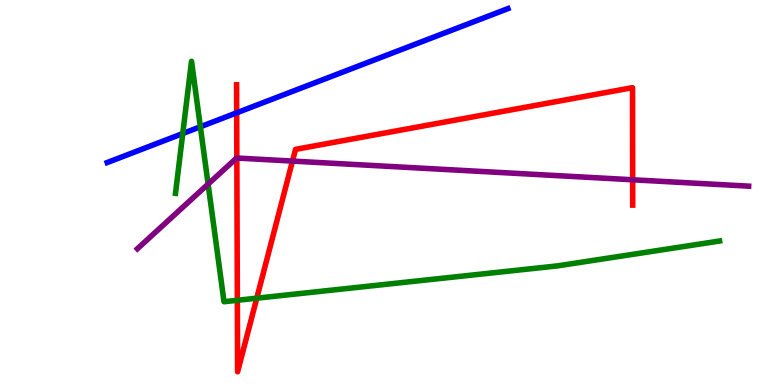[{'lines': ['blue', 'red'], 'intersections': [{'x': 3.05, 'y': 7.07}]}, {'lines': ['green', 'red'], 'intersections': [{'x': 3.06, 'y': 2.2}, {'x': 3.31, 'y': 2.25}]}, {'lines': ['purple', 'red'], 'intersections': [{'x': 3.06, 'y': 5.9}, {'x': 3.77, 'y': 5.82}, {'x': 8.16, 'y': 5.33}]}, {'lines': ['blue', 'green'], 'intersections': [{'x': 2.36, 'y': 6.53}, {'x': 2.59, 'y': 6.71}]}, {'lines': ['blue', 'purple'], 'intersections': []}, {'lines': ['green', 'purple'], 'intersections': [{'x': 2.69, 'y': 5.22}]}]